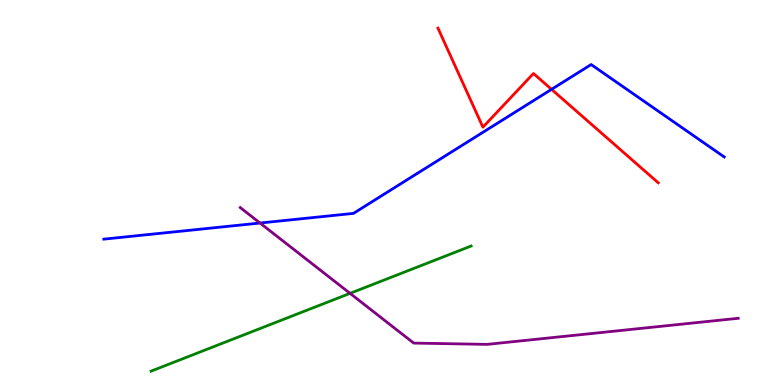[{'lines': ['blue', 'red'], 'intersections': [{'x': 7.12, 'y': 7.68}]}, {'lines': ['green', 'red'], 'intersections': []}, {'lines': ['purple', 'red'], 'intersections': []}, {'lines': ['blue', 'green'], 'intersections': []}, {'lines': ['blue', 'purple'], 'intersections': [{'x': 3.36, 'y': 4.21}]}, {'lines': ['green', 'purple'], 'intersections': [{'x': 4.52, 'y': 2.38}]}]